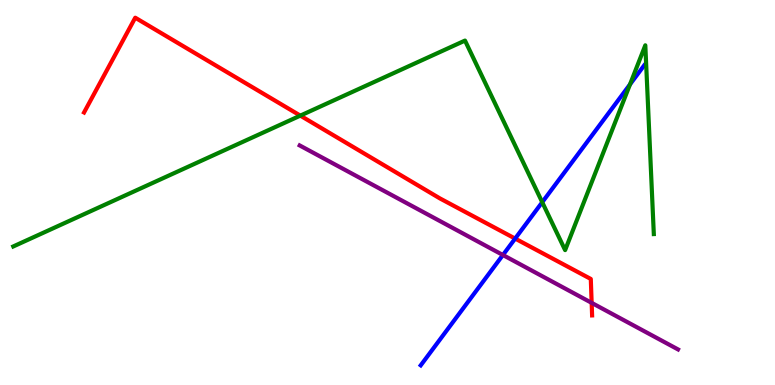[{'lines': ['blue', 'red'], 'intersections': [{'x': 6.65, 'y': 3.8}]}, {'lines': ['green', 'red'], 'intersections': [{'x': 3.88, 'y': 7.0}]}, {'lines': ['purple', 'red'], 'intersections': [{'x': 7.63, 'y': 2.13}]}, {'lines': ['blue', 'green'], 'intersections': [{'x': 7.0, 'y': 4.75}, {'x': 8.13, 'y': 7.81}]}, {'lines': ['blue', 'purple'], 'intersections': [{'x': 6.49, 'y': 3.38}]}, {'lines': ['green', 'purple'], 'intersections': []}]